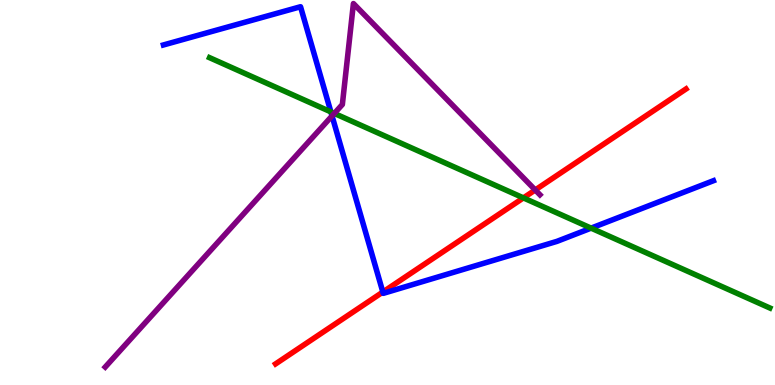[{'lines': ['blue', 'red'], 'intersections': [{'x': 4.94, 'y': 2.41}]}, {'lines': ['green', 'red'], 'intersections': [{'x': 6.75, 'y': 4.86}]}, {'lines': ['purple', 'red'], 'intersections': [{'x': 6.91, 'y': 5.07}]}, {'lines': ['blue', 'green'], 'intersections': [{'x': 4.27, 'y': 7.09}, {'x': 7.63, 'y': 4.07}]}, {'lines': ['blue', 'purple'], 'intersections': [{'x': 4.28, 'y': 6.99}]}, {'lines': ['green', 'purple'], 'intersections': [{'x': 4.31, 'y': 7.05}]}]